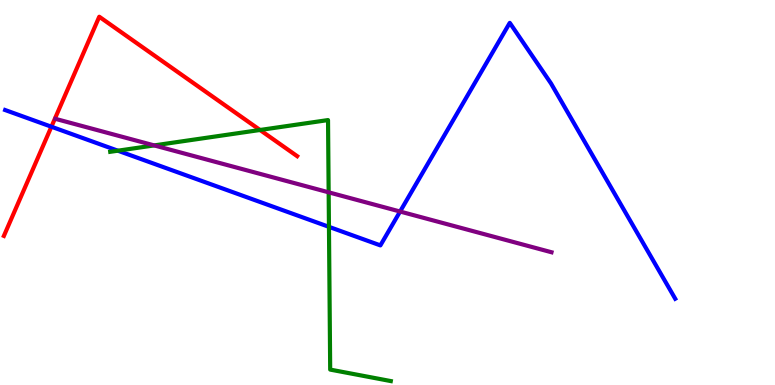[{'lines': ['blue', 'red'], 'intersections': [{'x': 0.663, 'y': 6.71}]}, {'lines': ['green', 'red'], 'intersections': [{'x': 3.36, 'y': 6.62}]}, {'lines': ['purple', 'red'], 'intersections': []}, {'lines': ['blue', 'green'], 'intersections': [{'x': 1.52, 'y': 6.09}, {'x': 4.24, 'y': 4.11}]}, {'lines': ['blue', 'purple'], 'intersections': [{'x': 5.16, 'y': 4.51}]}, {'lines': ['green', 'purple'], 'intersections': [{'x': 1.99, 'y': 6.22}, {'x': 4.24, 'y': 5.0}]}]